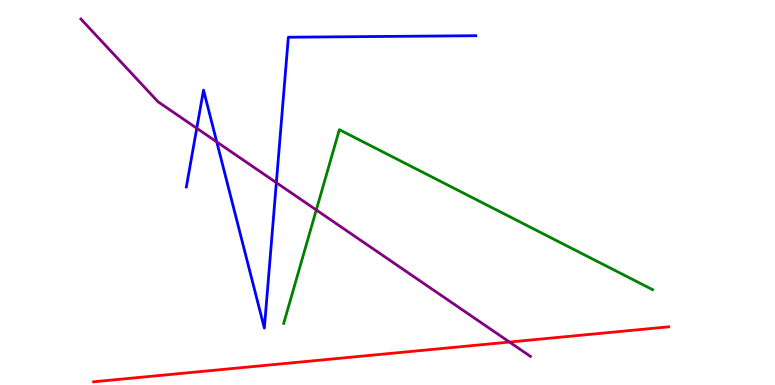[{'lines': ['blue', 'red'], 'intersections': []}, {'lines': ['green', 'red'], 'intersections': []}, {'lines': ['purple', 'red'], 'intersections': [{'x': 6.57, 'y': 1.12}]}, {'lines': ['blue', 'green'], 'intersections': []}, {'lines': ['blue', 'purple'], 'intersections': [{'x': 2.54, 'y': 6.67}, {'x': 2.8, 'y': 6.31}, {'x': 3.57, 'y': 5.26}]}, {'lines': ['green', 'purple'], 'intersections': [{'x': 4.08, 'y': 4.55}]}]